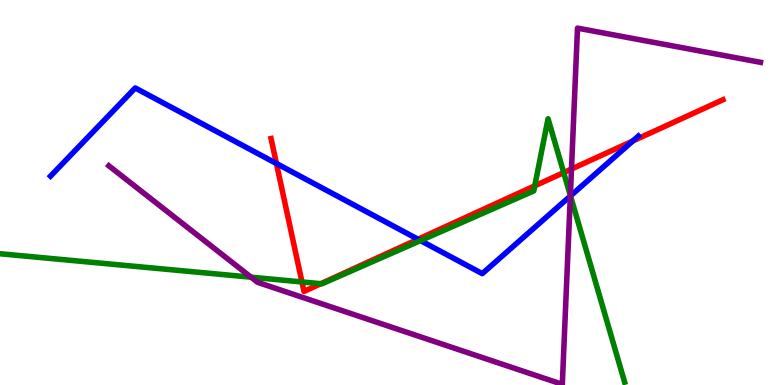[{'lines': ['blue', 'red'], 'intersections': [{'x': 3.57, 'y': 5.75}, {'x': 5.39, 'y': 3.79}, {'x': 8.17, 'y': 6.34}]}, {'lines': ['green', 'red'], 'intersections': [{'x': 3.9, 'y': 2.68}, {'x': 4.14, 'y': 2.63}, {'x': 6.9, 'y': 5.17}, {'x': 7.27, 'y': 5.52}]}, {'lines': ['purple', 'red'], 'intersections': [{'x': 7.37, 'y': 5.61}]}, {'lines': ['blue', 'green'], 'intersections': [{'x': 5.43, 'y': 3.75}, {'x': 7.36, 'y': 4.91}]}, {'lines': ['blue', 'purple'], 'intersections': [{'x': 7.36, 'y': 4.91}]}, {'lines': ['green', 'purple'], 'intersections': [{'x': 3.24, 'y': 2.8}, {'x': 7.36, 'y': 4.92}]}]